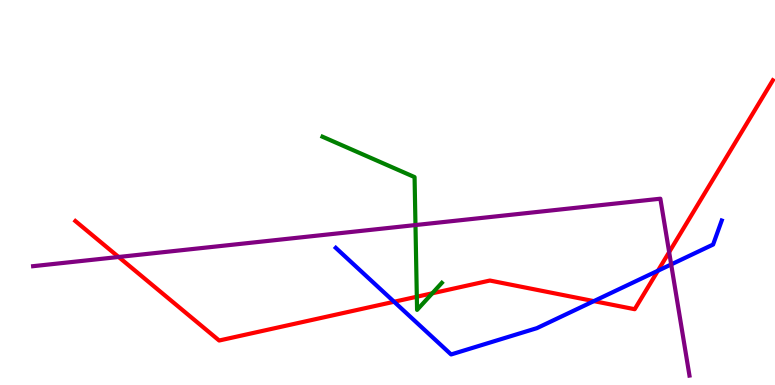[{'lines': ['blue', 'red'], 'intersections': [{'x': 5.09, 'y': 2.16}, {'x': 7.66, 'y': 2.18}, {'x': 8.49, 'y': 2.97}]}, {'lines': ['green', 'red'], 'intersections': [{'x': 5.38, 'y': 2.29}, {'x': 5.58, 'y': 2.38}]}, {'lines': ['purple', 'red'], 'intersections': [{'x': 1.53, 'y': 3.33}, {'x': 8.63, 'y': 3.45}]}, {'lines': ['blue', 'green'], 'intersections': []}, {'lines': ['blue', 'purple'], 'intersections': [{'x': 8.66, 'y': 3.13}]}, {'lines': ['green', 'purple'], 'intersections': [{'x': 5.36, 'y': 4.15}]}]